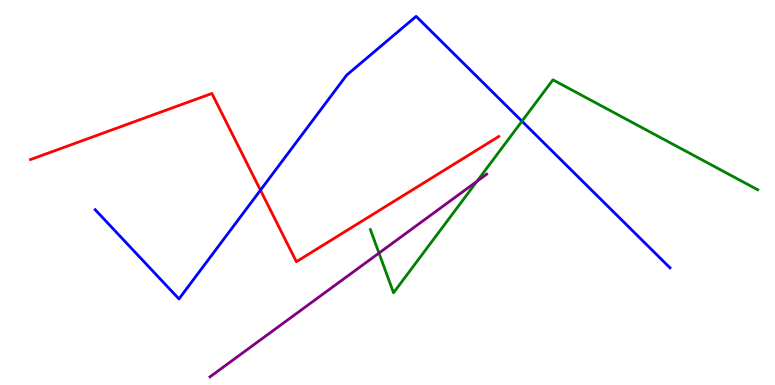[{'lines': ['blue', 'red'], 'intersections': [{'x': 3.36, 'y': 5.06}]}, {'lines': ['green', 'red'], 'intersections': []}, {'lines': ['purple', 'red'], 'intersections': []}, {'lines': ['blue', 'green'], 'intersections': [{'x': 6.74, 'y': 6.85}]}, {'lines': ['blue', 'purple'], 'intersections': []}, {'lines': ['green', 'purple'], 'intersections': [{'x': 4.89, 'y': 3.43}, {'x': 6.15, 'y': 5.29}]}]